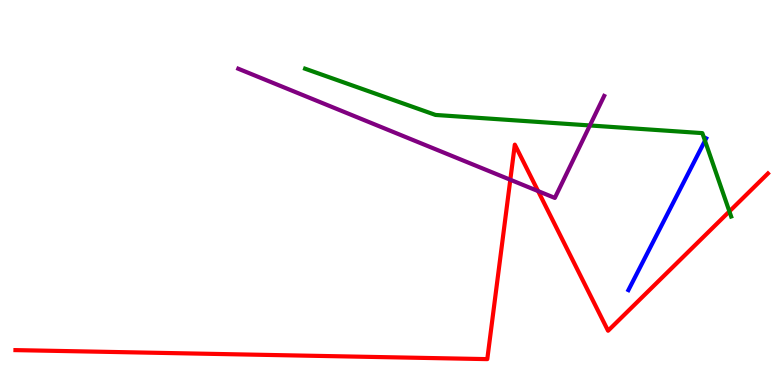[{'lines': ['blue', 'red'], 'intersections': []}, {'lines': ['green', 'red'], 'intersections': [{'x': 9.41, 'y': 4.51}]}, {'lines': ['purple', 'red'], 'intersections': [{'x': 6.58, 'y': 5.33}, {'x': 6.94, 'y': 5.04}]}, {'lines': ['blue', 'green'], 'intersections': [{'x': 9.1, 'y': 6.35}]}, {'lines': ['blue', 'purple'], 'intersections': []}, {'lines': ['green', 'purple'], 'intersections': [{'x': 7.61, 'y': 6.74}]}]